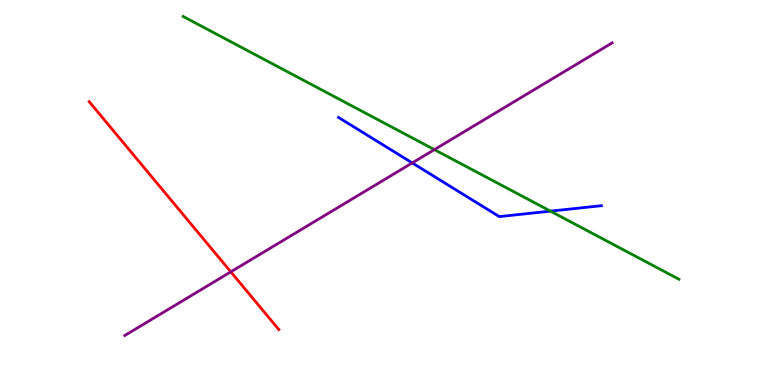[{'lines': ['blue', 'red'], 'intersections': []}, {'lines': ['green', 'red'], 'intersections': []}, {'lines': ['purple', 'red'], 'intersections': [{'x': 2.98, 'y': 2.94}]}, {'lines': ['blue', 'green'], 'intersections': [{'x': 7.1, 'y': 4.52}]}, {'lines': ['blue', 'purple'], 'intersections': [{'x': 5.32, 'y': 5.77}]}, {'lines': ['green', 'purple'], 'intersections': [{'x': 5.6, 'y': 6.11}]}]